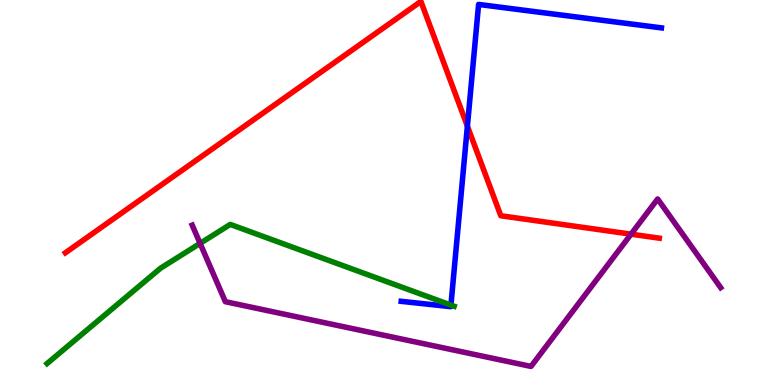[{'lines': ['blue', 'red'], 'intersections': [{'x': 6.03, 'y': 6.72}]}, {'lines': ['green', 'red'], 'intersections': []}, {'lines': ['purple', 'red'], 'intersections': [{'x': 8.14, 'y': 3.92}]}, {'lines': ['blue', 'green'], 'intersections': [{'x': 5.82, 'y': 2.08}]}, {'lines': ['blue', 'purple'], 'intersections': []}, {'lines': ['green', 'purple'], 'intersections': [{'x': 2.58, 'y': 3.68}]}]